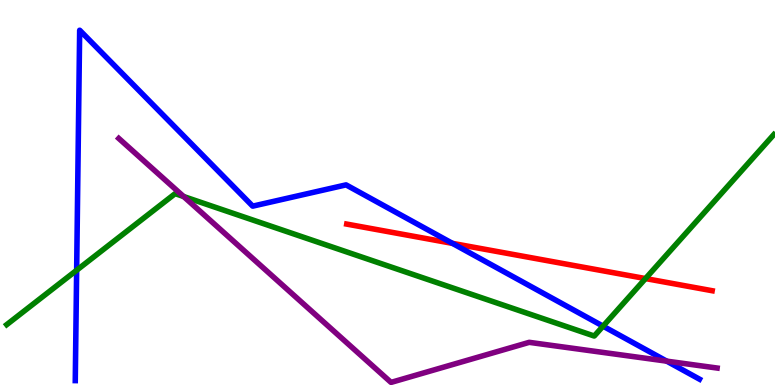[{'lines': ['blue', 'red'], 'intersections': [{'x': 5.84, 'y': 3.68}]}, {'lines': ['green', 'red'], 'intersections': [{'x': 8.33, 'y': 2.76}]}, {'lines': ['purple', 'red'], 'intersections': []}, {'lines': ['blue', 'green'], 'intersections': [{'x': 0.989, 'y': 2.98}, {'x': 7.78, 'y': 1.53}]}, {'lines': ['blue', 'purple'], 'intersections': [{'x': 8.6, 'y': 0.62}]}, {'lines': ['green', 'purple'], 'intersections': [{'x': 2.37, 'y': 4.9}]}]